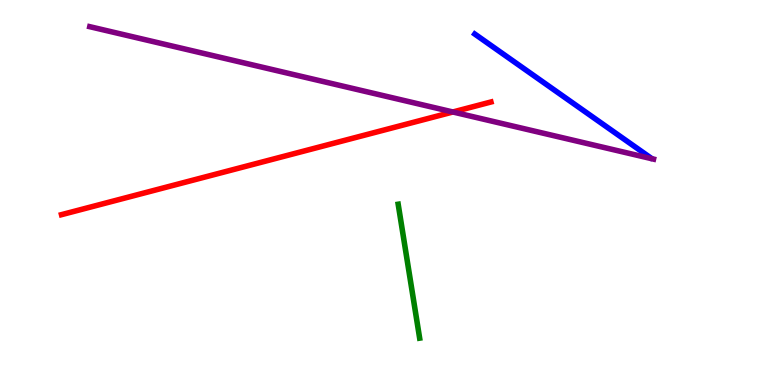[{'lines': ['blue', 'red'], 'intersections': []}, {'lines': ['green', 'red'], 'intersections': []}, {'lines': ['purple', 'red'], 'intersections': [{'x': 5.84, 'y': 7.09}]}, {'lines': ['blue', 'green'], 'intersections': []}, {'lines': ['blue', 'purple'], 'intersections': []}, {'lines': ['green', 'purple'], 'intersections': []}]